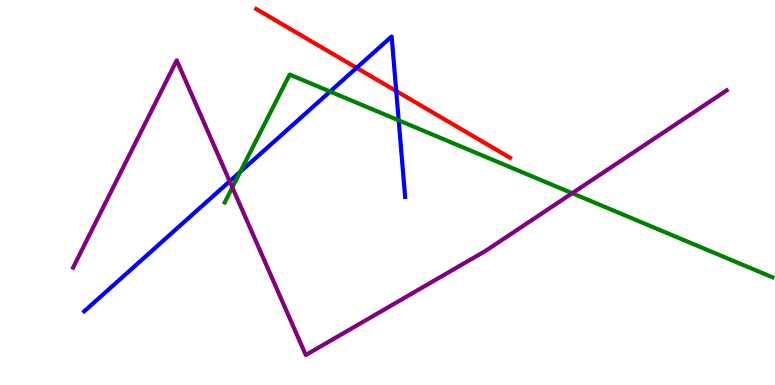[{'lines': ['blue', 'red'], 'intersections': [{'x': 4.6, 'y': 8.24}, {'x': 5.11, 'y': 7.64}]}, {'lines': ['green', 'red'], 'intersections': []}, {'lines': ['purple', 'red'], 'intersections': []}, {'lines': ['blue', 'green'], 'intersections': [{'x': 3.1, 'y': 5.54}, {'x': 4.26, 'y': 7.62}, {'x': 5.14, 'y': 6.87}]}, {'lines': ['blue', 'purple'], 'intersections': [{'x': 2.96, 'y': 5.29}]}, {'lines': ['green', 'purple'], 'intersections': [{'x': 3.0, 'y': 5.13}, {'x': 7.38, 'y': 4.98}]}]